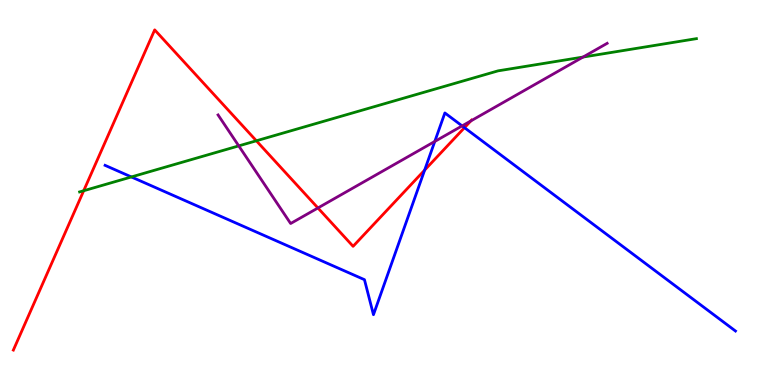[{'lines': ['blue', 'red'], 'intersections': [{'x': 5.48, 'y': 5.58}, {'x': 5.99, 'y': 6.68}]}, {'lines': ['green', 'red'], 'intersections': [{'x': 1.08, 'y': 5.05}, {'x': 3.31, 'y': 6.34}]}, {'lines': ['purple', 'red'], 'intersections': [{'x': 4.1, 'y': 4.6}, {'x': 6.07, 'y': 6.86}]}, {'lines': ['blue', 'green'], 'intersections': [{'x': 1.7, 'y': 5.4}]}, {'lines': ['blue', 'purple'], 'intersections': [{'x': 5.61, 'y': 6.33}, {'x': 5.96, 'y': 6.73}]}, {'lines': ['green', 'purple'], 'intersections': [{'x': 3.08, 'y': 6.21}, {'x': 7.52, 'y': 8.52}]}]